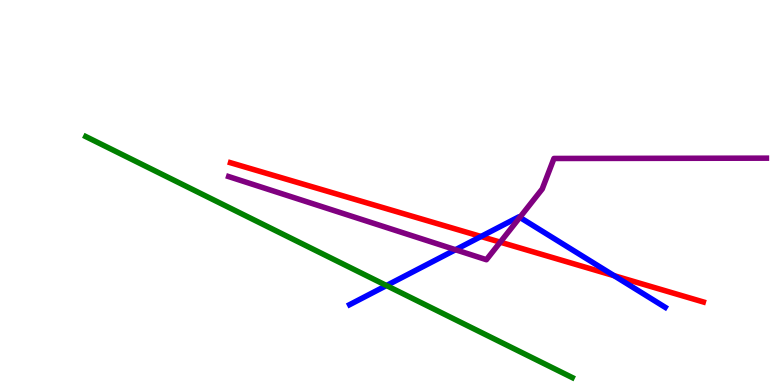[{'lines': ['blue', 'red'], 'intersections': [{'x': 6.21, 'y': 3.86}, {'x': 7.92, 'y': 2.84}]}, {'lines': ['green', 'red'], 'intersections': []}, {'lines': ['purple', 'red'], 'intersections': [{'x': 6.45, 'y': 3.71}]}, {'lines': ['blue', 'green'], 'intersections': [{'x': 4.99, 'y': 2.58}]}, {'lines': ['blue', 'purple'], 'intersections': [{'x': 5.88, 'y': 3.51}, {'x': 6.71, 'y': 4.35}]}, {'lines': ['green', 'purple'], 'intersections': []}]